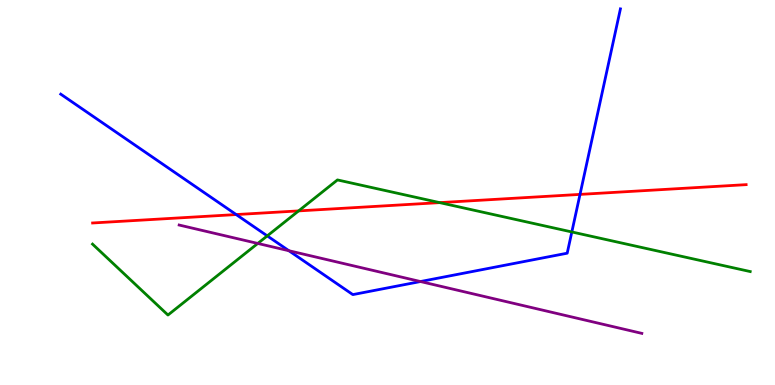[{'lines': ['blue', 'red'], 'intersections': [{'x': 3.05, 'y': 4.43}, {'x': 7.48, 'y': 4.95}]}, {'lines': ['green', 'red'], 'intersections': [{'x': 3.85, 'y': 4.52}, {'x': 5.67, 'y': 4.74}]}, {'lines': ['purple', 'red'], 'intersections': []}, {'lines': ['blue', 'green'], 'intersections': [{'x': 3.45, 'y': 3.87}, {'x': 7.38, 'y': 3.98}]}, {'lines': ['blue', 'purple'], 'intersections': [{'x': 3.73, 'y': 3.49}, {'x': 5.43, 'y': 2.69}]}, {'lines': ['green', 'purple'], 'intersections': [{'x': 3.33, 'y': 3.68}]}]